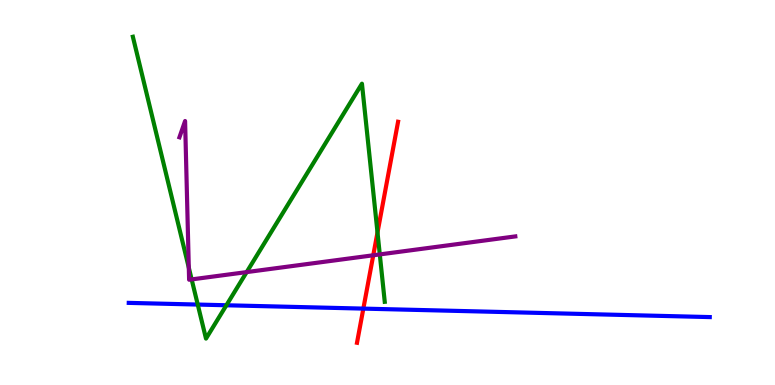[{'lines': ['blue', 'red'], 'intersections': [{'x': 4.69, 'y': 1.98}]}, {'lines': ['green', 'red'], 'intersections': [{'x': 4.87, 'y': 3.96}]}, {'lines': ['purple', 'red'], 'intersections': [{'x': 4.82, 'y': 3.37}]}, {'lines': ['blue', 'green'], 'intersections': [{'x': 2.55, 'y': 2.09}, {'x': 2.92, 'y': 2.07}]}, {'lines': ['blue', 'purple'], 'intersections': []}, {'lines': ['green', 'purple'], 'intersections': [{'x': 2.44, 'y': 3.05}, {'x': 2.47, 'y': 2.74}, {'x': 3.18, 'y': 2.93}, {'x': 4.9, 'y': 3.39}]}]